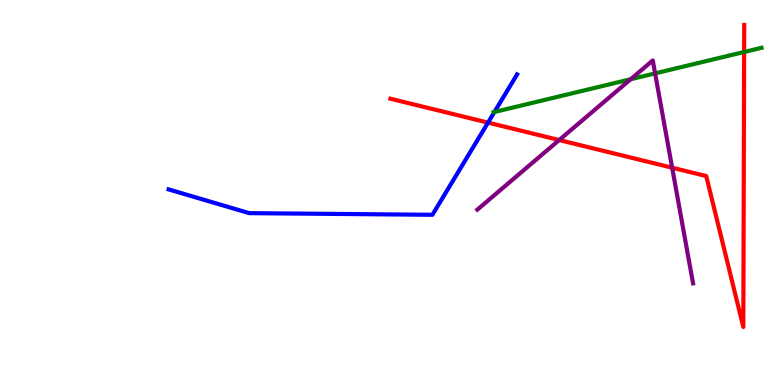[{'lines': ['blue', 'red'], 'intersections': [{'x': 6.3, 'y': 6.82}]}, {'lines': ['green', 'red'], 'intersections': [{'x': 9.6, 'y': 8.65}]}, {'lines': ['purple', 'red'], 'intersections': [{'x': 7.22, 'y': 6.36}, {'x': 8.67, 'y': 5.64}]}, {'lines': ['blue', 'green'], 'intersections': [{'x': 6.38, 'y': 7.09}]}, {'lines': ['blue', 'purple'], 'intersections': []}, {'lines': ['green', 'purple'], 'intersections': [{'x': 8.14, 'y': 7.94}, {'x': 8.45, 'y': 8.09}]}]